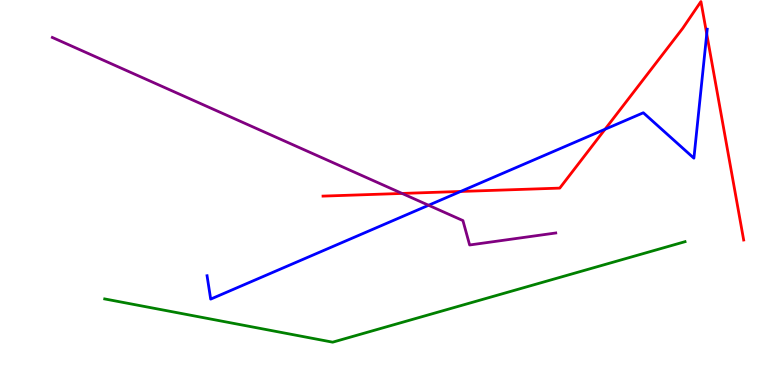[{'lines': ['blue', 'red'], 'intersections': [{'x': 5.94, 'y': 5.03}, {'x': 7.81, 'y': 6.64}, {'x': 9.12, 'y': 9.12}]}, {'lines': ['green', 'red'], 'intersections': []}, {'lines': ['purple', 'red'], 'intersections': [{'x': 5.19, 'y': 4.98}]}, {'lines': ['blue', 'green'], 'intersections': []}, {'lines': ['blue', 'purple'], 'intersections': [{'x': 5.53, 'y': 4.67}]}, {'lines': ['green', 'purple'], 'intersections': []}]